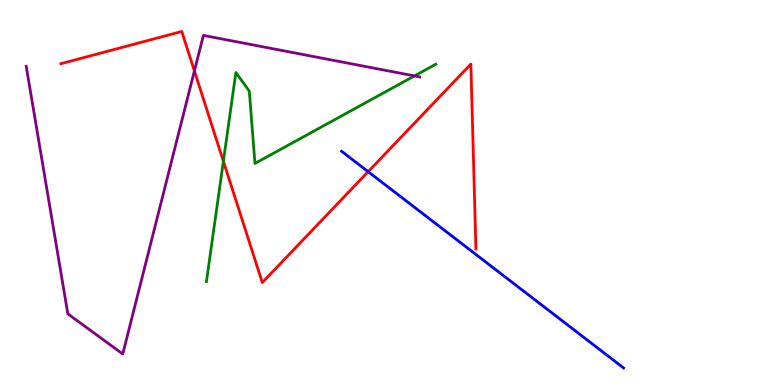[{'lines': ['blue', 'red'], 'intersections': [{'x': 4.75, 'y': 5.54}]}, {'lines': ['green', 'red'], 'intersections': [{'x': 2.88, 'y': 5.81}]}, {'lines': ['purple', 'red'], 'intersections': [{'x': 2.51, 'y': 8.16}]}, {'lines': ['blue', 'green'], 'intersections': []}, {'lines': ['blue', 'purple'], 'intersections': []}, {'lines': ['green', 'purple'], 'intersections': [{'x': 5.35, 'y': 8.03}]}]